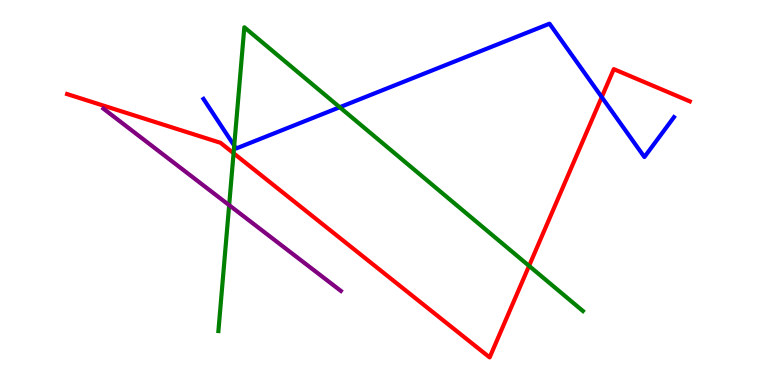[{'lines': ['blue', 'red'], 'intersections': [{'x': 7.76, 'y': 7.48}]}, {'lines': ['green', 'red'], 'intersections': [{'x': 3.01, 'y': 6.02}, {'x': 6.83, 'y': 3.09}]}, {'lines': ['purple', 'red'], 'intersections': []}, {'lines': ['blue', 'green'], 'intersections': [{'x': 3.02, 'y': 6.22}, {'x': 4.38, 'y': 7.21}]}, {'lines': ['blue', 'purple'], 'intersections': []}, {'lines': ['green', 'purple'], 'intersections': [{'x': 2.96, 'y': 4.67}]}]